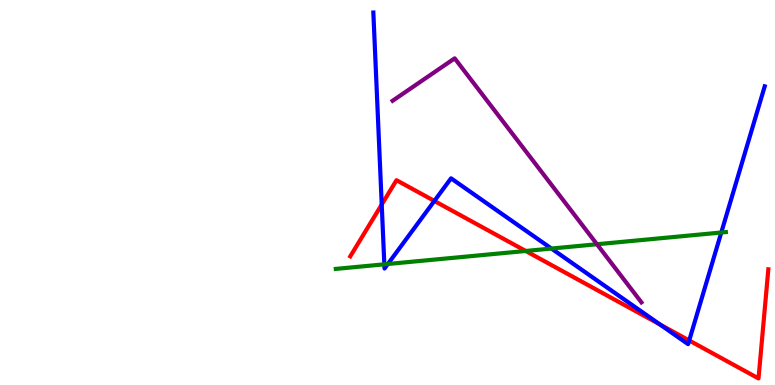[{'lines': ['blue', 'red'], 'intersections': [{'x': 4.93, 'y': 4.69}, {'x': 5.6, 'y': 4.78}, {'x': 8.52, 'y': 1.57}, {'x': 8.89, 'y': 1.16}]}, {'lines': ['green', 'red'], 'intersections': [{'x': 6.78, 'y': 3.48}]}, {'lines': ['purple', 'red'], 'intersections': []}, {'lines': ['blue', 'green'], 'intersections': [{'x': 4.96, 'y': 3.13}, {'x': 5.0, 'y': 3.14}, {'x': 7.12, 'y': 3.54}, {'x': 9.31, 'y': 3.96}]}, {'lines': ['blue', 'purple'], 'intersections': []}, {'lines': ['green', 'purple'], 'intersections': [{'x': 7.7, 'y': 3.66}]}]